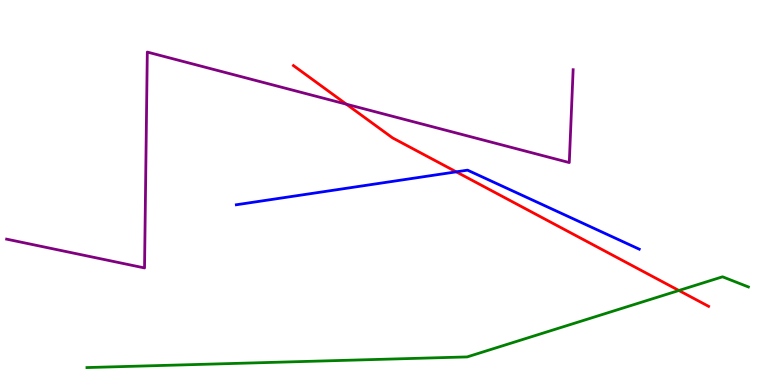[{'lines': ['blue', 'red'], 'intersections': [{'x': 5.89, 'y': 5.54}]}, {'lines': ['green', 'red'], 'intersections': [{'x': 8.76, 'y': 2.45}]}, {'lines': ['purple', 'red'], 'intersections': [{'x': 4.47, 'y': 7.29}]}, {'lines': ['blue', 'green'], 'intersections': []}, {'lines': ['blue', 'purple'], 'intersections': []}, {'lines': ['green', 'purple'], 'intersections': []}]